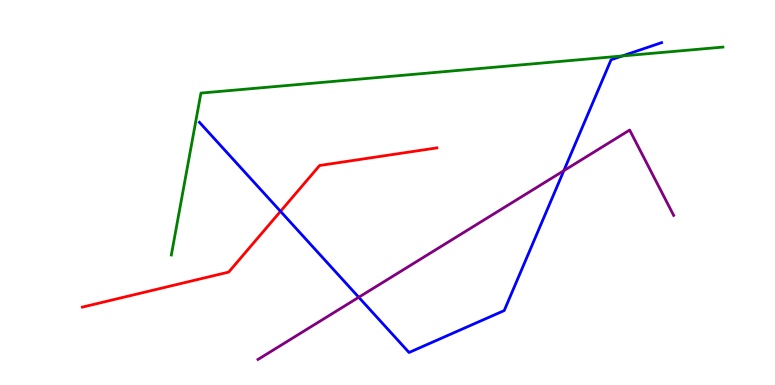[{'lines': ['blue', 'red'], 'intersections': [{'x': 3.62, 'y': 4.51}]}, {'lines': ['green', 'red'], 'intersections': []}, {'lines': ['purple', 'red'], 'intersections': []}, {'lines': ['blue', 'green'], 'intersections': [{'x': 8.03, 'y': 8.55}]}, {'lines': ['blue', 'purple'], 'intersections': [{'x': 4.63, 'y': 2.28}, {'x': 7.28, 'y': 5.57}]}, {'lines': ['green', 'purple'], 'intersections': []}]